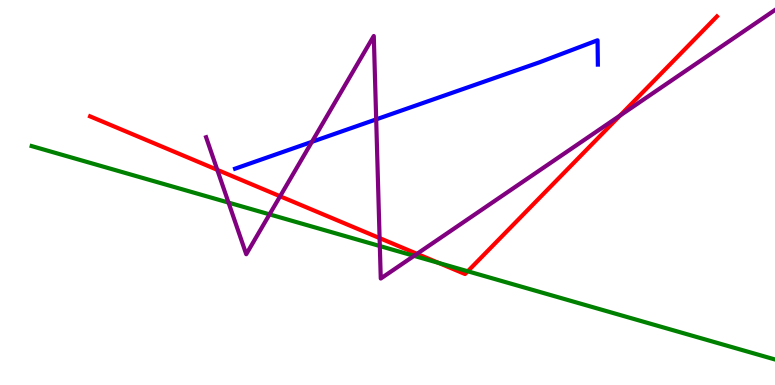[{'lines': ['blue', 'red'], 'intersections': []}, {'lines': ['green', 'red'], 'intersections': [{'x': 5.66, 'y': 3.17}, {'x': 6.04, 'y': 2.95}]}, {'lines': ['purple', 'red'], 'intersections': [{'x': 2.8, 'y': 5.59}, {'x': 3.61, 'y': 4.9}, {'x': 4.9, 'y': 3.82}, {'x': 5.38, 'y': 3.41}, {'x': 8.0, 'y': 7.0}]}, {'lines': ['blue', 'green'], 'intersections': []}, {'lines': ['blue', 'purple'], 'intersections': [{'x': 4.02, 'y': 6.32}, {'x': 4.85, 'y': 6.9}]}, {'lines': ['green', 'purple'], 'intersections': [{'x': 2.95, 'y': 4.74}, {'x': 3.48, 'y': 4.43}, {'x': 4.9, 'y': 3.61}, {'x': 5.34, 'y': 3.35}]}]